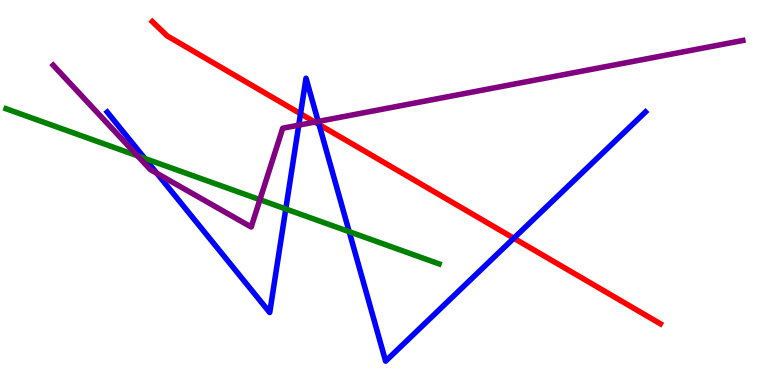[{'lines': ['blue', 'red'], 'intersections': [{'x': 3.88, 'y': 7.05}, {'x': 4.12, 'y': 6.77}, {'x': 6.63, 'y': 3.81}]}, {'lines': ['green', 'red'], 'intersections': []}, {'lines': ['purple', 'red'], 'intersections': [{'x': 4.06, 'y': 6.83}]}, {'lines': ['blue', 'green'], 'intersections': [{'x': 1.87, 'y': 5.88}, {'x': 3.69, 'y': 4.57}, {'x': 4.51, 'y': 3.98}]}, {'lines': ['blue', 'purple'], 'intersections': [{'x': 2.02, 'y': 5.5}, {'x': 3.85, 'y': 6.75}, {'x': 4.11, 'y': 6.85}]}, {'lines': ['green', 'purple'], 'intersections': [{'x': 1.78, 'y': 5.95}, {'x': 3.35, 'y': 4.81}]}]